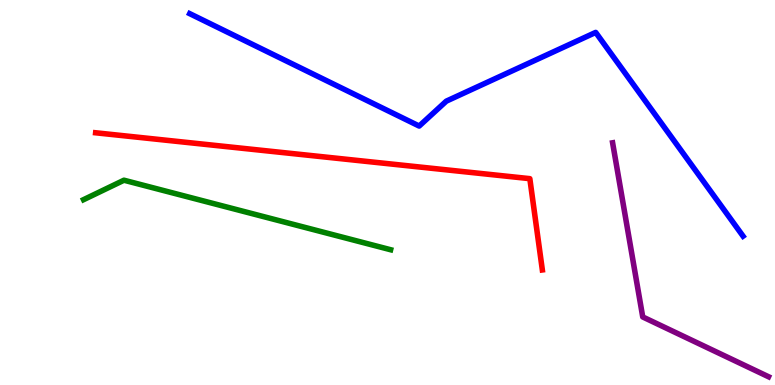[{'lines': ['blue', 'red'], 'intersections': []}, {'lines': ['green', 'red'], 'intersections': []}, {'lines': ['purple', 'red'], 'intersections': []}, {'lines': ['blue', 'green'], 'intersections': []}, {'lines': ['blue', 'purple'], 'intersections': []}, {'lines': ['green', 'purple'], 'intersections': []}]